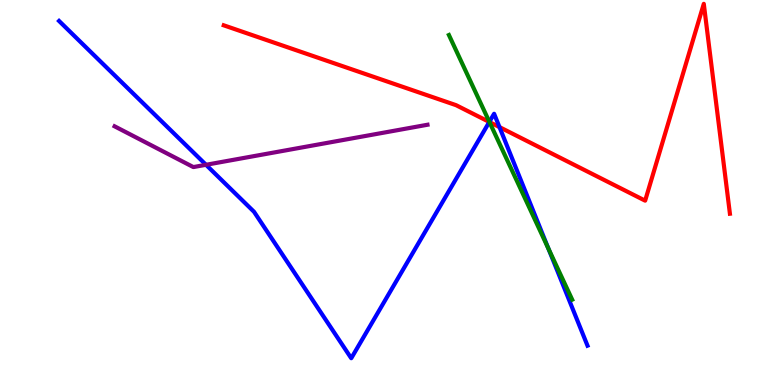[{'lines': ['blue', 'red'], 'intersections': [{'x': 6.31, 'y': 6.83}, {'x': 6.44, 'y': 6.7}]}, {'lines': ['green', 'red'], 'intersections': [{'x': 6.32, 'y': 6.83}]}, {'lines': ['purple', 'red'], 'intersections': []}, {'lines': ['blue', 'green'], 'intersections': [{'x': 6.31, 'y': 6.83}, {'x': 7.08, 'y': 3.54}]}, {'lines': ['blue', 'purple'], 'intersections': [{'x': 2.66, 'y': 5.72}]}, {'lines': ['green', 'purple'], 'intersections': []}]